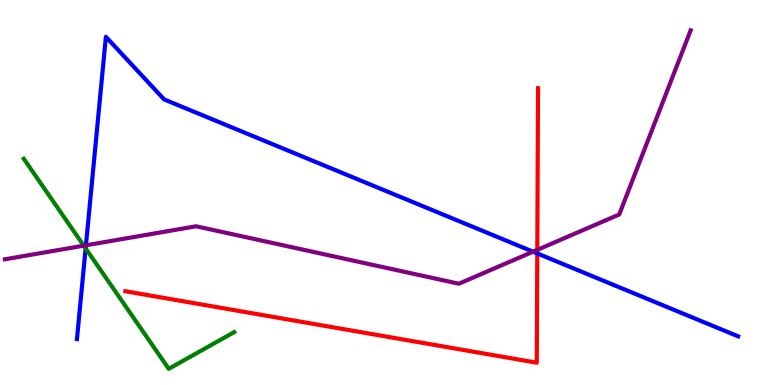[{'lines': ['blue', 'red'], 'intersections': [{'x': 6.93, 'y': 3.42}]}, {'lines': ['green', 'red'], 'intersections': []}, {'lines': ['purple', 'red'], 'intersections': [{'x': 6.93, 'y': 3.51}]}, {'lines': ['blue', 'green'], 'intersections': [{'x': 1.1, 'y': 3.55}]}, {'lines': ['blue', 'purple'], 'intersections': [{'x': 1.11, 'y': 3.63}, {'x': 6.88, 'y': 3.46}]}, {'lines': ['green', 'purple'], 'intersections': [{'x': 1.08, 'y': 3.62}]}]